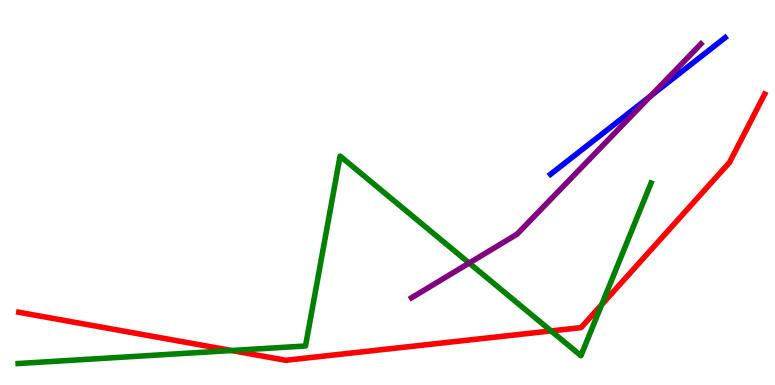[{'lines': ['blue', 'red'], 'intersections': []}, {'lines': ['green', 'red'], 'intersections': [{'x': 2.99, 'y': 0.896}, {'x': 7.11, 'y': 1.4}, {'x': 7.76, 'y': 2.09}]}, {'lines': ['purple', 'red'], 'intersections': []}, {'lines': ['blue', 'green'], 'intersections': []}, {'lines': ['blue', 'purple'], 'intersections': [{'x': 8.4, 'y': 7.51}]}, {'lines': ['green', 'purple'], 'intersections': [{'x': 6.05, 'y': 3.17}]}]